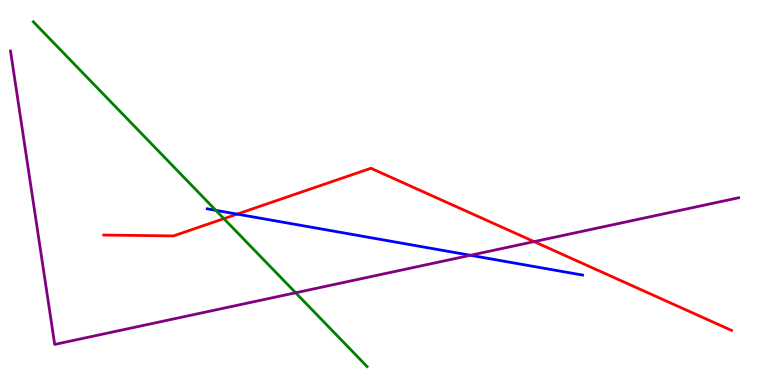[{'lines': ['blue', 'red'], 'intersections': [{'x': 3.06, 'y': 4.44}]}, {'lines': ['green', 'red'], 'intersections': [{'x': 2.89, 'y': 4.32}]}, {'lines': ['purple', 'red'], 'intersections': [{'x': 6.89, 'y': 3.72}]}, {'lines': ['blue', 'green'], 'intersections': [{'x': 2.79, 'y': 4.54}]}, {'lines': ['blue', 'purple'], 'intersections': [{'x': 6.07, 'y': 3.37}]}, {'lines': ['green', 'purple'], 'intersections': [{'x': 3.81, 'y': 2.4}]}]